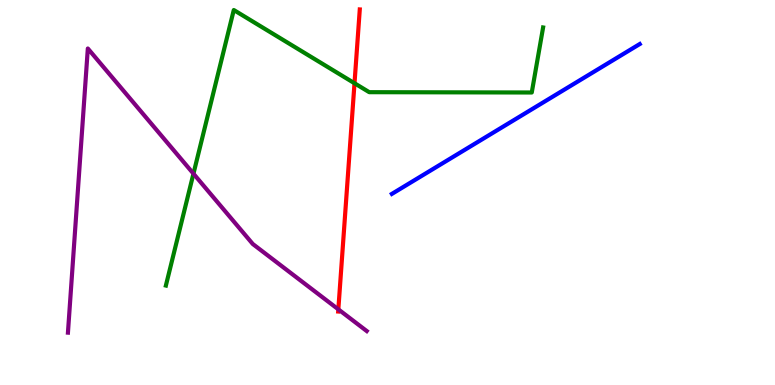[{'lines': ['blue', 'red'], 'intersections': []}, {'lines': ['green', 'red'], 'intersections': [{'x': 4.57, 'y': 7.84}]}, {'lines': ['purple', 'red'], 'intersections': [{'x': 4.37, 'y': 1.96}]}, {'lines': ['blue', 'green'], 'intersections': []}, {'lines': ['blue', 'purple'], 'intersections': []}, {'lines': ['green', 'purple'], 'intersections': [{'x': 2.5, 'y': 5.49}]}]